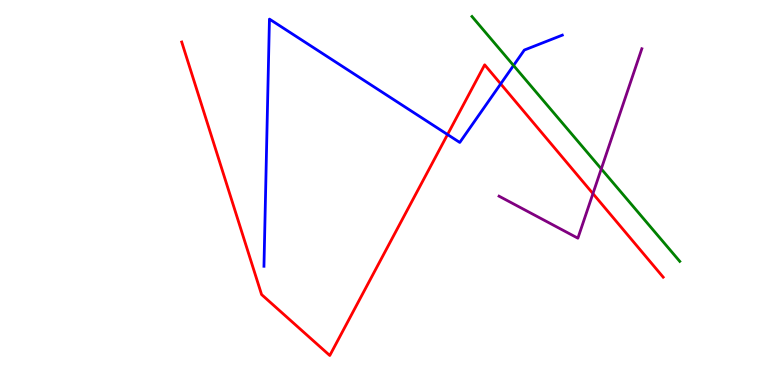[{'lines': ['blue', 'red'], 'intersections': [{'x': 5.77, 'y': 6.51}, {'x': 6.46, 'y': 7.82}]}, {'lines': ['green', 'red'], 'intersections': []}, {'lines': ['purple', 'red'], 'intersections': [{'x': 7.65, 'y': 4.97}]}, {'lines': ['blue', 'green'], 'intersections': [{'x': 6.63, 'y': 8.3}]}, {'lines': ['blue', 'purple'], 'intersections': []}, {'lines': ['green', 'purple'], 'intersections': [{'x': 7.76, 'y': 5.61}]}]